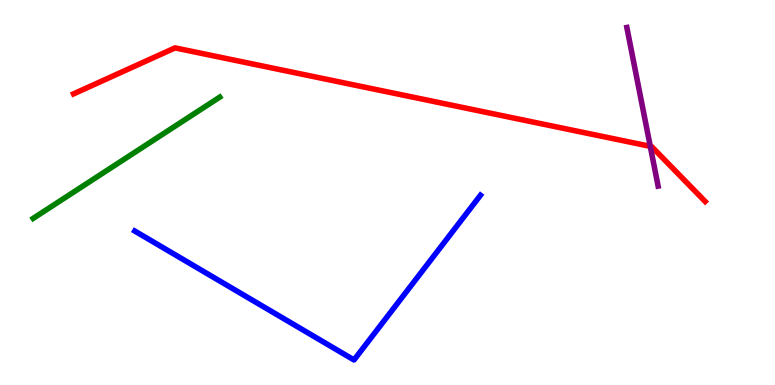[{'lines': ['blue', 'red'], 'intersections': []}, {'lines': ['green', 'red'], 'intersections': []}, {'lines': ['purple', 'red'], 'intersections': [{'x': 8.39, 'y': 6.2}]}, {'lines': ['blue', 'green'], 'intersections': []}, {'lines': ['blue', 'purple'], 'intersections': []}, {'lines': ['green', 'purple'], 'intersections': []}]